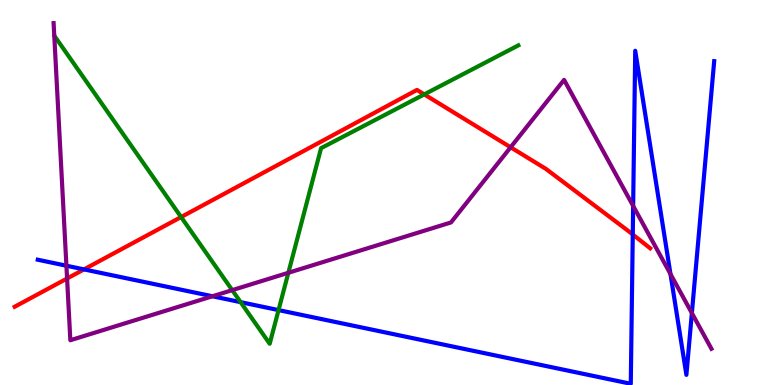[{'lines': ['blue', 'red'], 'intersections': [{'x': 1.08, 'y': 3.0}, {'x': 8.16, 'y': 3.91}]}, {'lines': ['green', 'red'], 'intersections': [{'x': 2.34, 'y': 4.36}, {'x': 5.47, 'y': 7.55}]}, {'lines': ['purple', 'red'], 'intersections': [{'x': 0.866, 'y': 2.77}, {'x': 6.59, 'y': 6.17}]}, {'lines': ['blue', 'green'], 'intersections': [{'x': 3.1, 'y': 2.15}, {'x': 3.59, 'y': 1.95}]}, {'lines': ['blue', 'purple'], 'intersections': [{'x': 0.857, 'y': 3.1}, {'x': 2.74, 'y': 2.3}, {'x': 8.17, 'y': 4.65}, {'x': 8.65, 'y': 2.88}, {'x': 8.93, 'y': 1.87}]}, {'lines': ['green', 'purple'], 'intersections': [{'x': 3.0, 'y': 2.46}, {'x': 3.72, 'y': 2.91}]}]